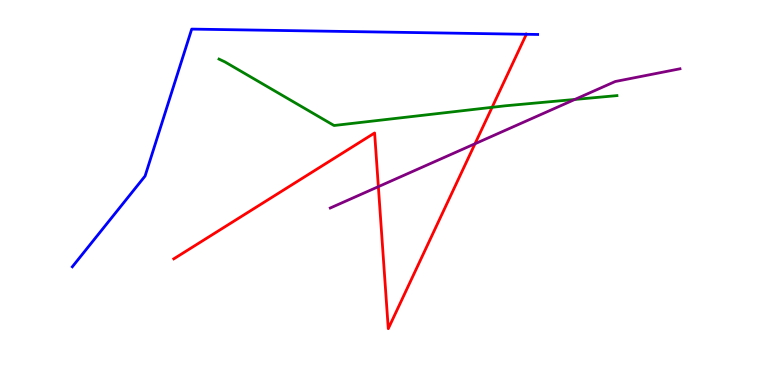[{'lines': ['blue', 'red'], 'intersections': [{'x': 6.79, 'y': 9.11}]}, {'lines': ['green', 'red'], 'intersections': [{'x': 6.35, 'y': 7.21}]}, {'lines': ['purple', 'red'], 'intersections': [{'x': 4.88, 'y': 5.15}, {'x': 6.13, 'y': 6.27}]}, {'lines': ['blue', 'green'], 'intersections': []}, {'lines': ['blue', 'purple'], 'intersections': []}, {'lines': ['green', 'purple'], 'intersections': [{'x': 7.42, 'y': 7.42}]}]